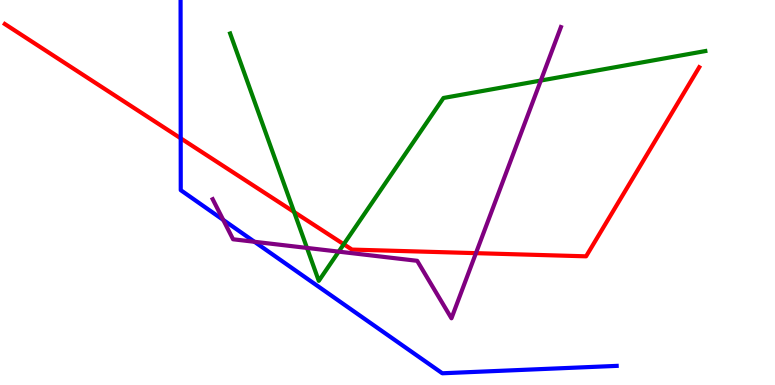[{'lines': ['blue', 'red'], 'intersections': [{'x': 2.33, 'y': 6.41}]}, {'lines': ['green', 'red'], 'intersections': [{'x': 3.79, 'y': 4.49}, {'x': 4.44, 'y': 3.66}]}, {'lines': ['purple', 'red'], 'intersections': [{'x': 6.14, 'y': 3.42}]}, {'lines': ['blue', 'green'], 'intersections': []}, {'lines': ['blue', 'purple'], 'intersections': [{'x': 2.88, 'y': 4.29}, {'x': 3.28, 'y': 3.72}]}, {'lines': ['green', 'purple'], 'intersections': [{'x': 3.96, 'y': 3.56}, {'x': 4.37, 'y': 3.46}, {'x': 6.98, 'y': 7.91}]}]